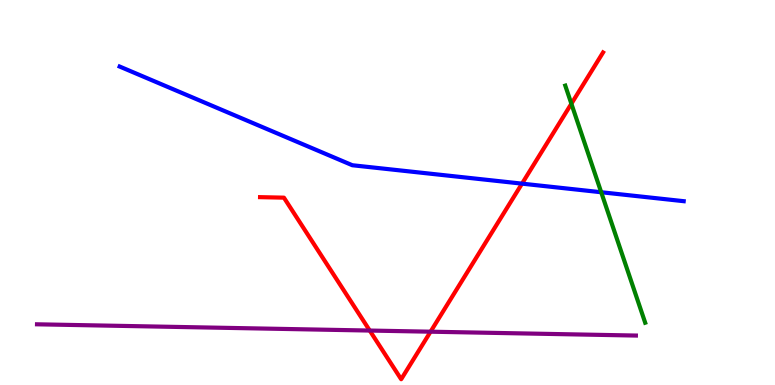[{'lines': ['blue', 'red'], 'intersections': [{'x': 6.74, 'y': 5.23}]}, {'lines': ['green', 'red'], 'intersections': [{'x': 7.37, 'y': 7.31}]}, {'lines': ['purple', 'red'], 'intersections': [{'x': 4.77, 'y': 1.41}, {'x': 5.56, 'y': 1.38}]}, {'lines': ['blue', 'green'], 'intersections': [{'x': 7.76, 'y': 5.01}]}, {'lines': ['blue', 'purple'], 'intersections': []}, {'lines': ['green', 'purple'], 'intersections': []}]